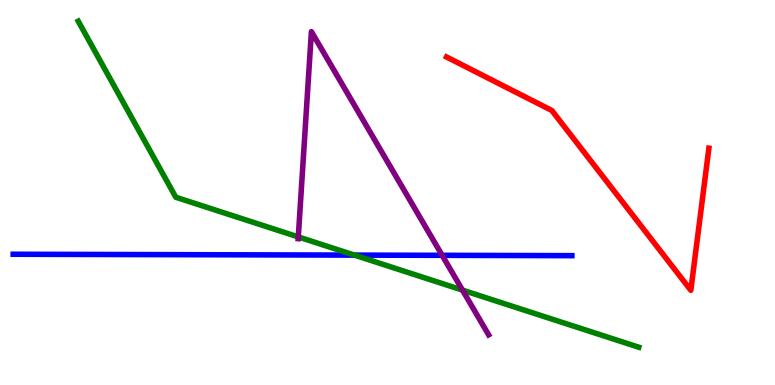[{'lines': ['blue', 'red'], 'intersections': []}, {'lines': ['green', 'red'], 'intersections': []}, {'lines': ['purple', 'red'], 'intersections': []}, {'lines': ['blue', 'green'], 'intersections': [{'x': 4.57, 'y': 3.37}]}, {'lines': ['blue', 'purple'], 'intersections': [{'x': 5.71, 'y': 3.37}]}, {'lines': ['green', 'purple'], 'intersections': [{'x': 3.85, 'y': 3.85}, {'x': 5.97, 'y': 2.46}]}]